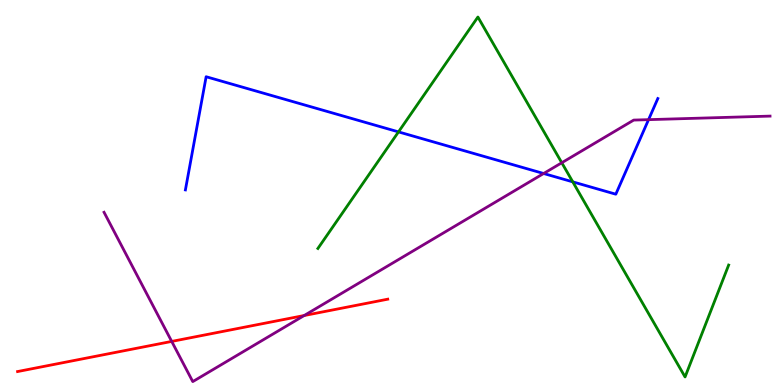[{'lines': ['blue', 'red'], 'intersections': []}, {'lines': ['green', 'red'], 'intersections': []}, {'lines': ['purple', 'red'], 'intersections': [{'x': 2.22, 'y': 1.13}, {'x': 3.93, 'y': 1.8}]}, {'lines': ['blue', 'green'], 'intersections': [{'x': 5.14, 'y': 6.57}, {'x': 7.39, 'y': 5.28}]}, {'lines': ['blue', 'purple'], 'intersections': [{'x': 7.01, 'y': 5.49}, {'x': 8.37, 'y': 6.89}]}, {'lines': ['green', 'purple'], 'intersections': [{'x': 7.25, 'y': 5.77}]}]